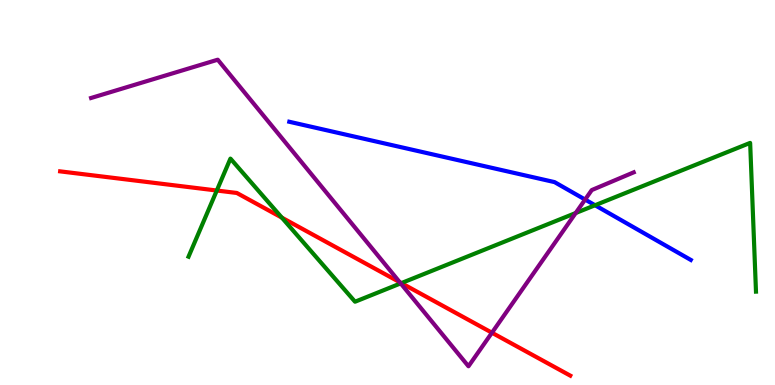[{'lines': ['blue', 'red'], 'intersections': []}, {'lines': ['green', 'red'], 'intersections': [{'x': 2.8, 'y': 5.05}, {'x': 3.64, 'y': 4.35}, {'x': 5.18, 'y': 2.65}]}, {'lines': ['purple', 'red'], 'intersections': [{'x': 5.16, 'y': 2.67}, {'x': 6.35, 'y': 1.36}]}, {'lines': ['blue', 'green'], 'intersections': [{'x': 7.68, 'y': 4.67}]}, {'lines': ['blue', 'purple'], 'intersections': [{'x': 7.55, 'y': 4.82}]}, {'lines': ['green', 'purple'], 'intersections': [{'x': 5.17, 'y': 2.64}, {'x': 7.43, 'y': 4.47}]}]